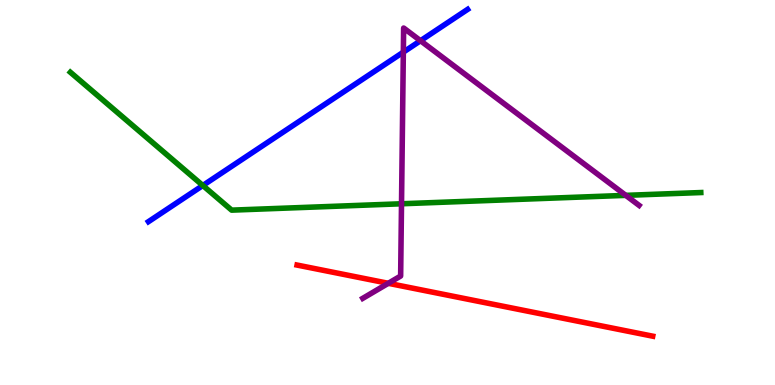[{'lines': ['blue', 'red'], 'intersections': []}, {'lines': ['green', 'red'], 'intersections': []}, {'lines': ['purple', 'red'], 'intersections': [{'x': 5.01, 'y': 2.64}]}, {'lines': ['blue', 'green'], 'intersections': [{'x': 2.62, 'y': 5.18}]}, {'lines': ['blue', 'purple'], 'intersections': [{'x': 5.2, 'y': 8.65}, {'x': 5.43, 'y': 8.94}]}, {'lines': ['green', 'purple'], 'intersections': [{'x': 5.18, 'y': 4.71}, {'x': 8.07, 'y': 4.93}]}]